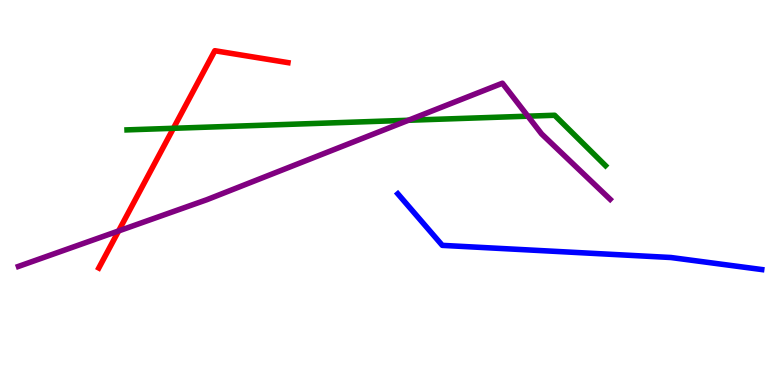[{'lines': ['blue', 'red'], 'intersections': []}, {'lines': ['green', 'red'], 'intersections': [{'x': 2.24, 'y': 6.67}]}, {'lines': ['purple', 'red'], 'intersections': [{'x': 1.53, 'y': 4.0}]}, {'lines': ['blue', 'green'], 'intersections': []}, {'lines': ['blue', 'purple'], 'intersections': []}, {'lines': ['green', 'purple'], 'intersections': [{'x': 5.27, 'y': 6.88}, {'x': 6.81, 'y': 6.98}]}]